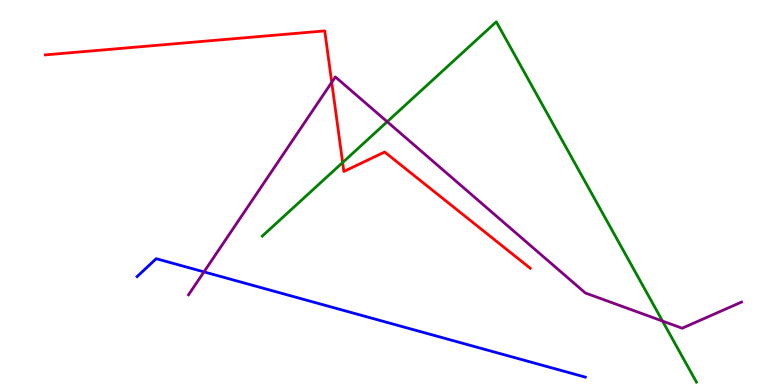[{'lines': ['blue', 'red'], 'intersections': []}, {'lines': ['green', 'red'], 'intersections': [{'x': 4.42, 'y': 5.78}]}, {'lines': ['purple', 'red'], 'intersections': [{'x': 4.28, 'y': 7.86}]}, {'lines': ['blue', 'green'], 'intersections': []}, {'lines': ['blue', 'purple'], 'intersections': [{'x': 2.63, 'y': 2.94}]}, {'lines': ['green', 'purple'], 'intersections': [{'x': 5.0, 'y': 6.84}, {'x': 8.55, 'y': 1.66}]}]